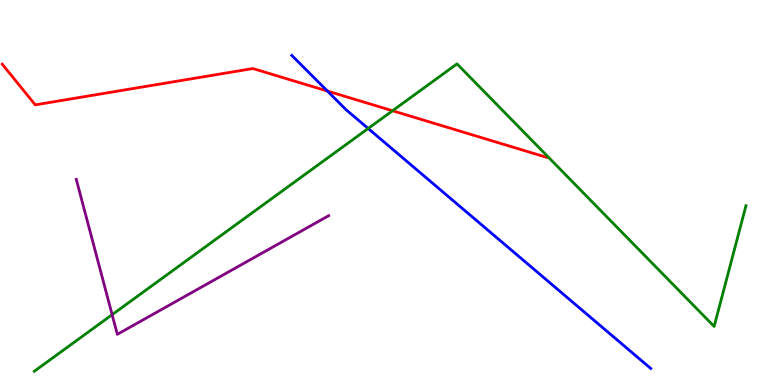[{'lines': ['blue', 'red'], 'intersections': [{'x': 4.22, 'y': 7.63}]}, {'lines': ['green', 'red'], 'intersections': [{'x': 5.07, 'y': 7.12}]}, {'lines': ['purple', 'red'], 'intersections': []}, {'lines': ['blue', 'green'], 'intersections': [{'x': 4.75, 'y': 6.66}]}, {'lines': ['blue', 'purple'], 'intersections': []}, {'lines': ['green', 'purple'], 'intersections': [{'x': 1.45, 'y': 1.83}]}]